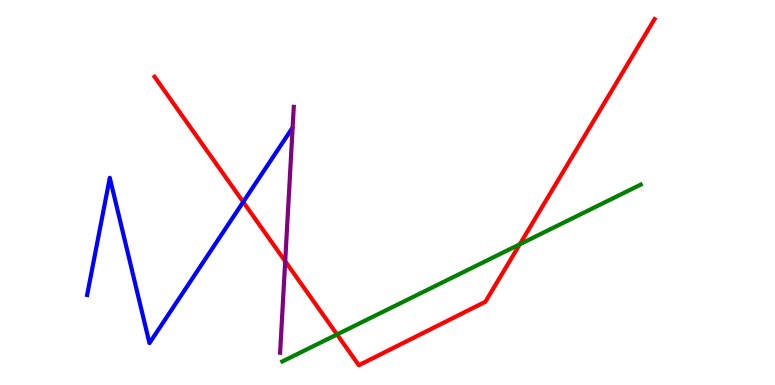[{'lines': ['blue', 'red'], 'intersections': [{'x': 3.14, 'y': 4.75}]}, {'lines': ['green', 'red'], 'intersections': [{'x': 4.35, 'y': 1.31}, {'x': 6.71, 'y': 3.65}]}, {'lines': ['purple', 'red'], 'intersections': [{'x': 3.68, 'y': 3.21}]}, {'lines': ['blue', 'green'], 'intersections': []}, {'lines': ['blue', 'purple'], 'intersections': []}, {'lines': ['green', 'purple'], 'intersections': []}]